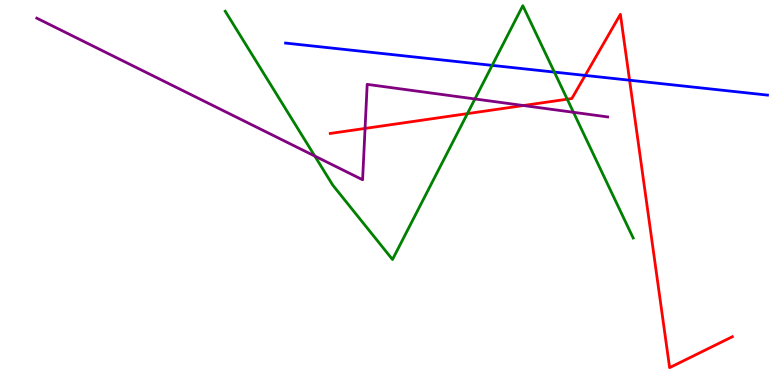[{'lines': ['blue', 'red'], 'intersections': [{'x': 7.55, 'y': 8.04}, {'x': 8.12, 'y': 7.92}]}, {'lines': ['green', 'red'], 'intersections': [{'x': 6.03, 'y': 7.05}, {'x': 7.32, 'y': 7.42}]}, {'lines': ['purple', 'red'], 'intersections': [{'x': 4.71, 'y': 6.66}, {'x': 6.75, 'y': 7.26}]}, {'lines': ['blue', 'green'], 'intersections': [{'x': 6.35, 'y': 8.3}, {'x': 7.15, 'y': 8.13}]}, {'lines': ['blue', 'purple'], 'intersections': []}, {'lines': ['green', 'purple'], 'intersections': [{'x': 4.06, 'y': 5.95}, {'x': 6.13, 'y': 7.43}, {'x': 7.4, 'y': 7.08}]}]